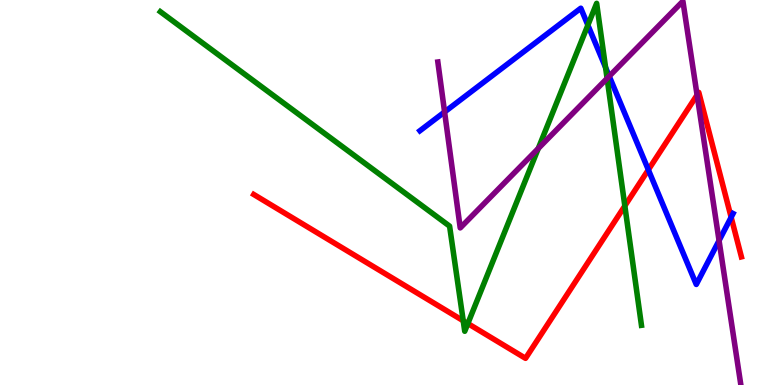[{'lines': ['blue', 'red'], 'intersections': [{'x': 8.37, 'y': 5.59}, {'x': 9.43, 'y': 4.36}]}, {'lines': ['green', 'red'], 'intersections': [{'x': 5.98, 'y': 1.67}, {'x': 6.04, 'y': 1.6}, {'x': 8.06, 'y': 4.65}]}, {'lines': ['purple', 'red'], 'intersections': [{'x': 8.99, 'y': 7.53}]}, {'lines': ['blue', 'green'], 'intersections': [{'x': 7.59, 'y': 9.35}, {'x': 7.81, 'y': 8.25}]}, {'lines': ['blue', 'purple'], 'intersections': [{'x': 5.74, 'y': 7.09}, {'x': 7.86, 'y': 8.02}, {'x': 9.28, 'y': 3.75}]}, {'lines': ['green', 'purple'], 'intersections': [{'x': 6.95, 'y': 6.14}, {'x': 7.83, 'y': 7.96}]}]